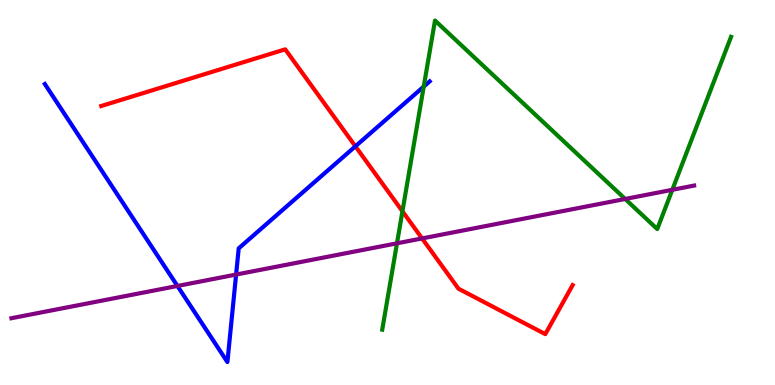[{'lines': ['blue', 'red'], 'intersections': [{'x': 4.59, 'y': 6.2}]}, {'lines': ['green', 'red'], 'intersections': [{'x': 5.19, 'y': 4.51}]}, {'lines': ['purple', 'red'], 'intersections': [{'x': 5.45, 'y': 3.81}]}, {'lines': ['blue', 'green'], 'intersections': [{'x': 5.47, 'y': 7.75}]}, {'lines': ['blue', 'purple'], 'intersections': [{'x': 2.29, 'y': 2.57}, {'x': 3.05, 'y': 2.87}]}, {'lines': ['green', 'purple'], 'intersections': [{'x': 5.12, 'y': 3.68}, {'x': 8.07, 'y': 4.83}, {'x': 8.68, 'y': 5.07}]}]